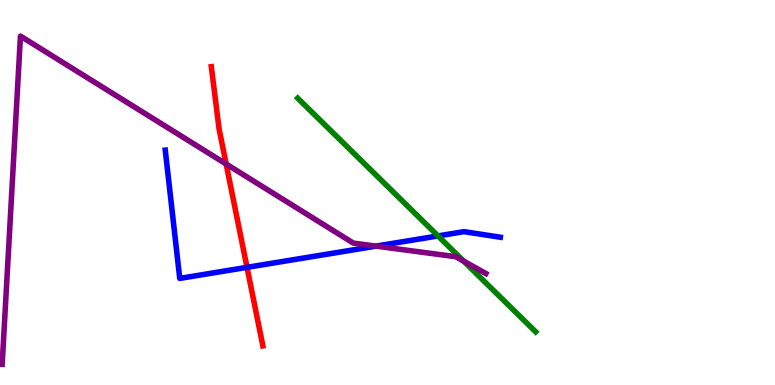[{'lines': ['blue', 'red'], 'intersections': [{'x': 3.19, 'y': 3.06}]}, {'lines': ['green', 'red'], 'intersections': []}, {'lines': ['purple', 'red'], 'intersections': [{'x': 2.92, 'y': 5.74}]}, {'lines': ['blue', 'green'], 'intersections': [{'x': 5.65, 'y': 3.87}]}, {'lines': ['blue', 'purple'], 'intersections': [{'x': 4.85, 'y': 3.61}]}, {'lines': ['green', 'purple'], 'intersections': [{'x': 5.98, 'y': 3.22}]}]